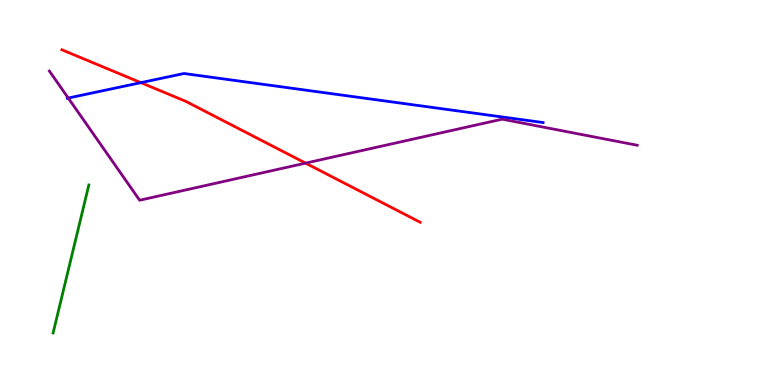[{'lines': ['blue', 'red'], 'intersections': [{'x': 1.82, 'y': 7.85}]}, {'lines': ['green', 'red'], 'intersections': []}, {'lines': ['purple', 'red'], 'intersections': [{'x': 3.94, 'y': 5.76}]}, {'lines': ['blue', 'green'], 'intersections': []}, {'lines': ['blue', 'purple'], 'intersections': [{'x': 0.881, 'y': 7.45}]}, {'lines': ['green', 'purple'], 'intersections': []}]